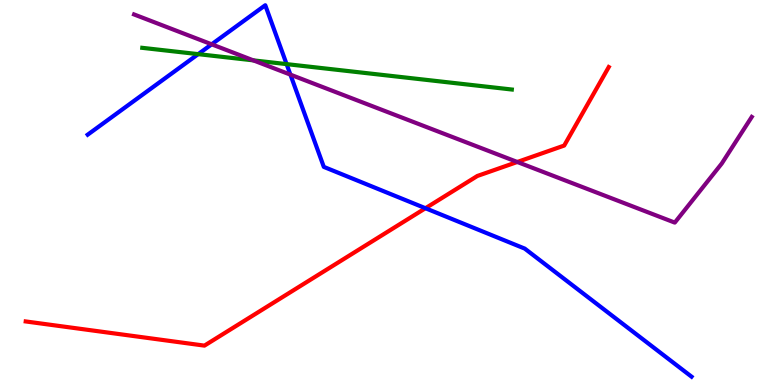[{'lines': ['blue', 'red'], 'intersections': [{'x': 5.49, 'y': 4.59}]}, {'lines': ['green', 'red'], 'intersections': []}, {'lines': ['purple', 'red'], 'intersections': [{'x': 6.67, 'y': 5.79}]}, {'lines': ['blue', 'green'], 'intersections': [{'x': 2.56, 'y': 8.59}, {'x': 3.7, 'y': 8.33}]}, {'lines': ['blue', 'purple'], 'intersections': [{'x': 2.73, 'y': 8.85}, {'x': 3.75, 'y': 8.06}]}, {'lines': ['green', 'purple'], 'intersections': [{'x': 3.27, 'y': 8.43}]}]